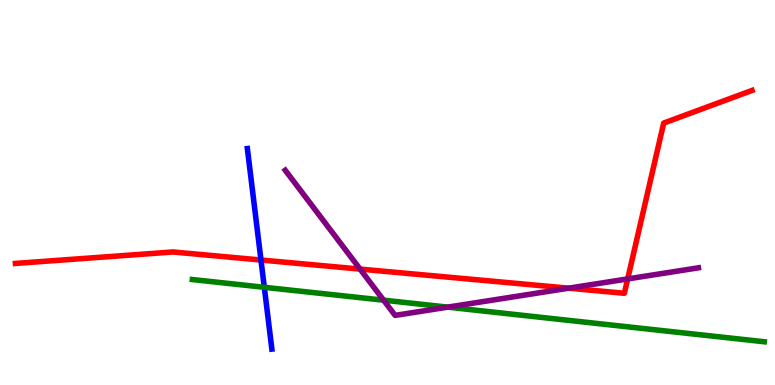[{'lines': ['blue', 'red'], 'intersections': [{'x': 3.37, 'y': 3.25}]}, {'lines': ['green', 'red'], 'intersections': []}, {'lines': ['purple', 'red'], 'intersections': [{'x': 4.65, 'y': 3.01}, {'x': 7.34, 'y': 2.51}, {'x': 8.1, 'y': 2.76}]}, {'lines': ['blue', 'green'], 'intersections': [{'x': 3.41, 'y': 2.54}]}, {'lines': ['blue', 'purple'], 'intersections': []}, {'lines': ['green', 'purple'], 'intersections': [{'x': 4.95, 'y': 2.2}, {'x': 5.78, 'y': 2.02}]}]